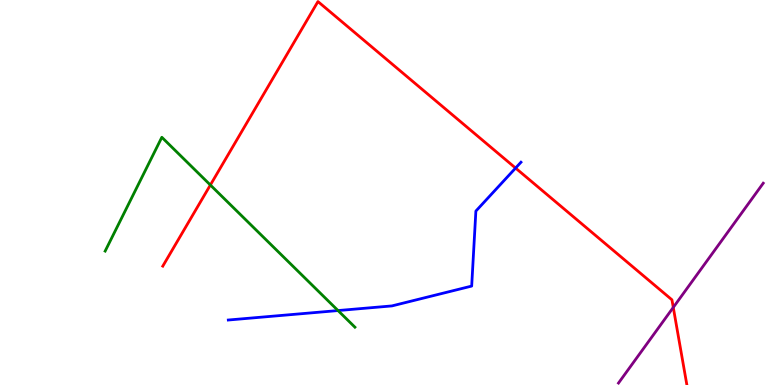[{'lines': ['blue', 'red'], 'intersections': [{'x': 6.65, 'y': 5.63}]}, {'lines': ['green', 'red'], 'intersections': [{'x': 2.71, 'y': 5.19}]}, {'lines': ['purple', 'red'], 'intersections': [{'x': 8.69, 'y': 2.02}]}, {'lines': ['blue', 'green'], 'intersections': [{'x': 4.36, 'y': 1.93}]}, {'lines': ['blue', 'purple'], 'intersections': []}, {'lines': ['green', 'purple'], 'intersections': []}]